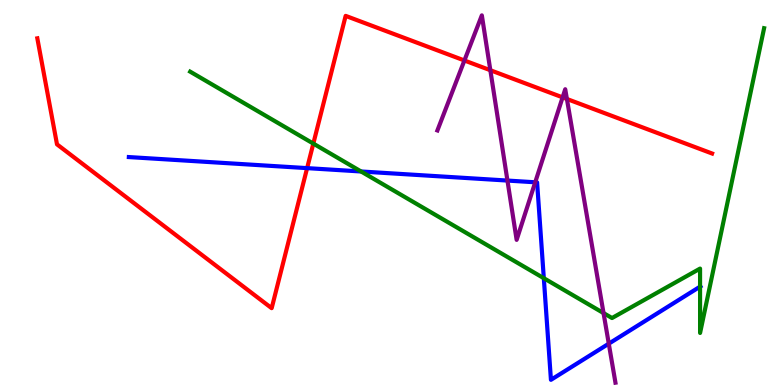[{'lines': ['blue', 'red'], 'intersections': [{'x': 3.96, 'y': 5.63}]}, {'lines': ['green', 'red'], 'intersections': [{'x': 4.04, 'y': 6.27}]}, {'lines': ['purple', 'red'], 'intersections': [{'x': 5.99, 'y': 8.43}, {'x': 6.33, 'y': 8.18}, {'x': 7.26, 'y': 7.47}, {'x': 7.31, 'y': 7.43}]}, {'lines': ['blue', 'green'], 'intersections': [{'x': 4.66, 'y': 5.55}, {'x': 7.02, 'y': 2.77}, {'x': 9.03, 'y': 2.55}]}, {'lines': ['blue', 'purple'], 'intersections': [{'x': 6.55, 'y': 5.31}, {'x': 6.91, 'y': 5.27}, {'x': 7.86, 'y': 1.07}]}, {'lines': ['green', 'purple'], 'intersections': [{'x': 7.79, 'y': 1.87}]}]